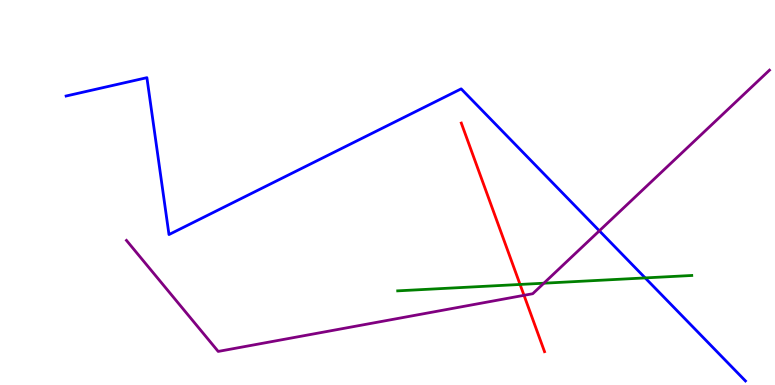[{'lines': ['blue', 'red'], 'intersections': []}, {'lines': ['green', 'red'], 'intersections': [{'x': 6.71, 'y': 2.61}]}, {'lines': ['purple', 'red'], 'intersections': [{'x': 6.76, 'y': 2.33}]}, {'lines': ['blue', 'green'], 'intersections': [{'x': 8.32, 'y': 2.78}]}, {'lines': ['blue', 'purple'], 'intersections': [{'x': 7.73, 'y': 4.0}]}, {'lines': ['green', 'purple'], 'intersections': [{'x': 7.02, 'y': 2.64}]}]